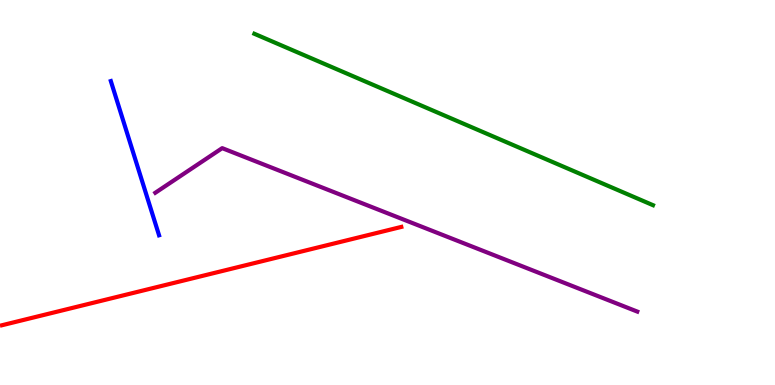[{'lines': ['blue', 'red'], 'intersections': []}, {'lines': ['green', 'red'], 'intersections': []}, {'lines': ['purple', 'red'], 'intersections': []}, {'lines': ['blue', 'green'], 'intersections': []}, {'lines': ['blue', 'purple'], 'intersections': []}, {'lines': ['green', 'purple'], 'intersections': []}]